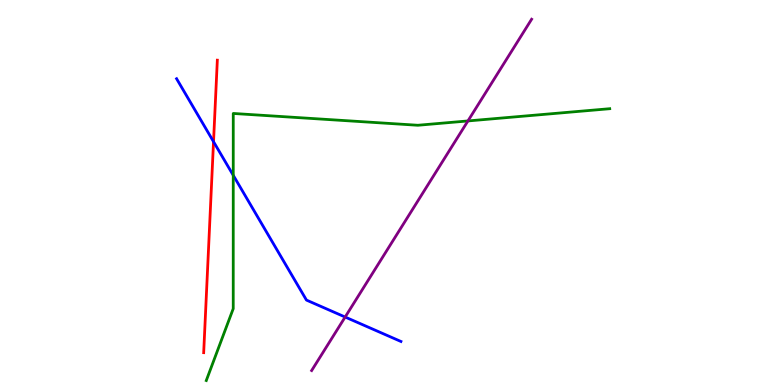[{'lines': ['blue', 'red'], 'intersections': [{'x': 2.76, 'y': 6.32}]}, {'lines': ['green', 'red'], 'intersections': []}, {'lines': ['purple', 'red'], 'intersections': []}, {'lines': ['blue', 'green'], 'intersections': [{'x': 3.01, 'y': 5.45}]}, {'lines': ['blue', 'purple'], 'intersections': [{'x': 4.45, 'y': 1.77}]}, {'lines': ['green', 'purple'], 'intersections': [{'x': 6.04, 'y': 6.86}]}]